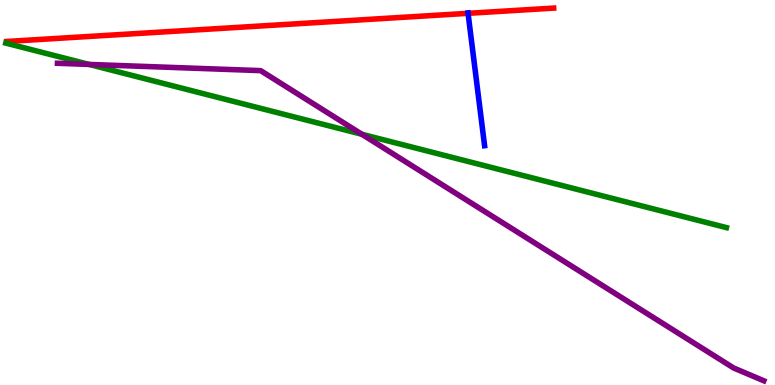[{'lines': ['blue', 'red'], 'intersections': [{'x': 6.04, 'y': 9.65}]}, {'lines': ['green', 'red'], 'intersections': []}, {'lines': ['purple', 'red'], 'intersections': []}, {'lines': ['blue', 'green'], 'intersections': []}, {'lines': ['blue', 'purple'], 'intersections': []}, {'lines': ['green', 'purple'], 'intersections': [{'x': 1.15, 'y': 8.33}, {'x': 4.67, 'y': 6.51}]}]